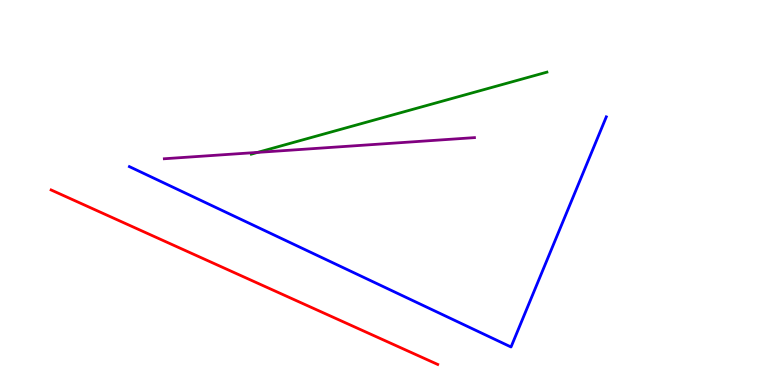[{'lines': ['blue', 'red'], 'intersections': []}, {'lines': ['green', 'red'], 'intersections': []}, {'lines': ['purple', 'red'], 'intersections': []}, {'lines': ['blue', 'green'], 'intersections': []}, {'lines': ['blue', 'purple'], 'intersections': []}, {'lines': ['green', 'purple'], 'intersections': [{'x': 3.32, 'y': 6.04}]}]